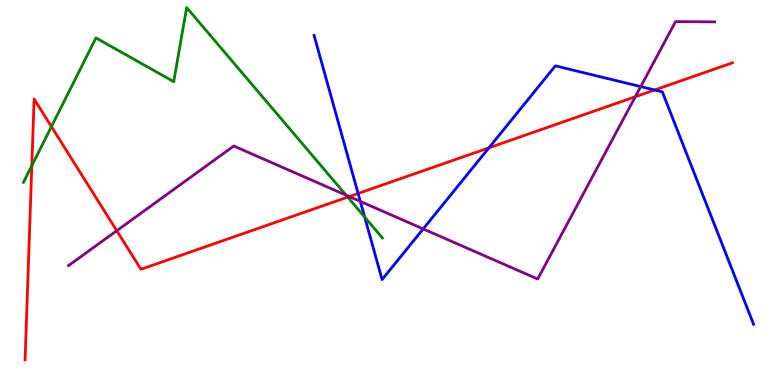[{'lines': ['blue', 'red'], 'intersections': [{'x': 4.62, 'y': 4.97}, {'x': 6.31, 'y': 6.16}, {'x': 8.45, 'y': 7.66}]}, {'lines': ['green', 'red'], 'intersections': [{'x': 0.411, 'y': 5.7}, {'x': 0.664, 'y': 6.71}, {'x': 4.49, 'y': 4.88}]}, {'lines': ['purple', 'red'], 'intersections': [{'x': 1.51, 'y': 4.01}, {'x': 4.51, 'y': 4.89}, {'x': 8.2, 'y': 7.49}]}, {'lines': ['blue', 'green'], 'intersections': [{'x': 4.71, 'y': 4.36}]}, {'lines': ['blue', 'purple'], 'intersections': [{'x': 4.65, 'y': 4.77}, {'x': 5.46, 'y': 4.05}, {'x': 8.27, 'y': 7.75}]}, {'lines': ['green', 'purple'], 'intersections': [{'x': 4.47, 'y': 4.93}]}]